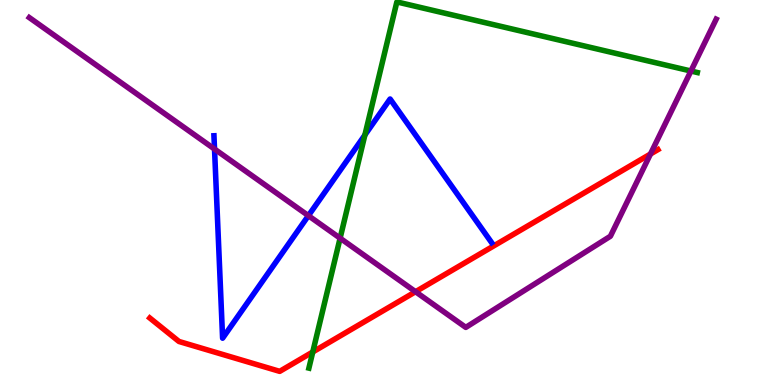[{'lines': ['blue', 'red'], 'intersections': []}, {'lines': ['green', 'red'], 'intersections': [{'x': 4.04, 'y': 0.858}]}, {'lines': ['purple', 'red'], 'intersections': [{'x': 5.36, 'y': 2.42}, {'x': 8.39, 'y': 6.0}]}, {'lines': ['blue', 'green'], 'intersections': [{'x': 4.71, 'y': 6.49}]}, {'lines': ['blue', 'purple'], 'intersections': [{'x': 2.77, 'y': 6.13}, {'x': 3.98, 'y': 4.4}]}, {'lines': ['green', 'purple'], 'intersections': [{'x': 4.39, 'y': 3.81}, {'x': 8.92, 'y': 8.16}]}]